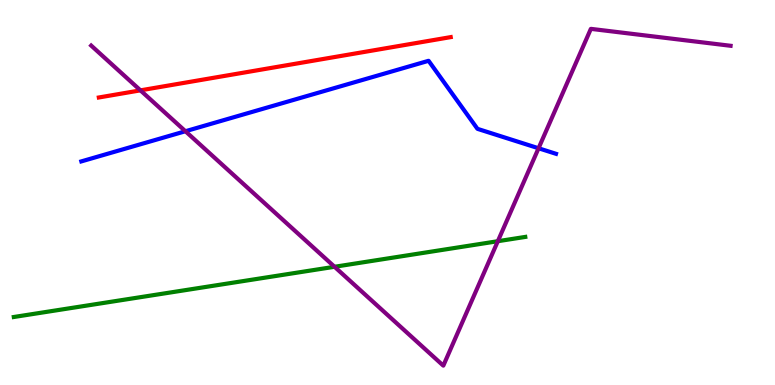[{'lines': ['blue', 'red'], 'intersections': []}, {'lines': ['green', 'red'], 'intersections': []}, {'lines': ['purple', 'red'], 'intersections': [{'x': 1.81, 'y': 7.65}]}, {'lines': ['blue', 'green'], 'intersections': []}, {'lines': ['blue', 'purple'], 'intersections': [{'x': 2.39, 'y': 6.59}, {'x': 6.95, 'y': 6.15}]}, {'lines': ['green', 'purple'], 'intersections': [{'x': 4.32, 'y': 3.07}, {'x': 6.42, 'y': 3.73}]}]